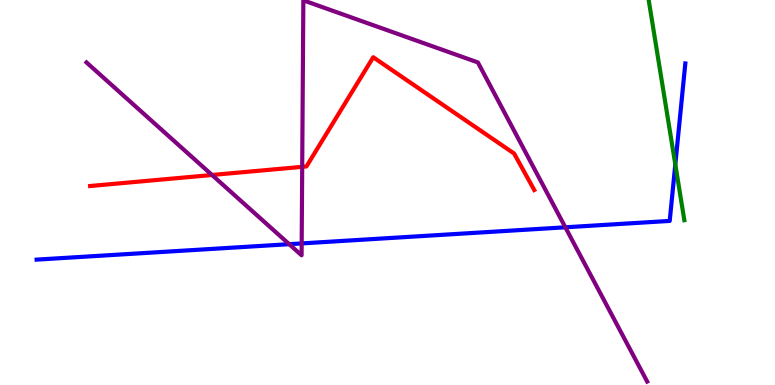[{'lines': ['blue', 'red'], 'intersections': []}, {'lines': ['green', 'red'], 'intersections': []}, {'lines': ['purple', 'red'], 'intersections': [{'x': 2.74, 'y': 5.45}, {'x': 3.9, 'y': 5.67}]}, {'lines': ['blue', 'green'], 'intersections': [{'x': 8.71, 'y': 5.73}]}, {'lines': ['blue', 'purple'], 'intersections': [{'x': 3.73, 'y': 3.66}, {'x': 3.89, 'y': 3.68}, {'x': 7.29, 'y': 4.1}]}, {'lines': ['green', 'purple'], 'intersections': []}]